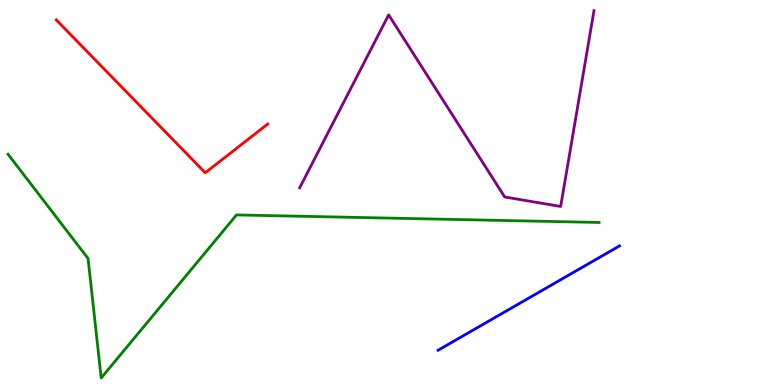[{'lines': ['blue', 'red'], 'intersections': []}, {'lines': ['green', 'red'], 'intersections': []}, {'lines': ['purple', 'red'], 'intersections': []}, {'lines': ['blue', 'green'], 'intersections': []}, {'lines': ['blue', 'purple'], 'intersections': []}, {'lines': ['green', 'purple'], 'intersections': []}]